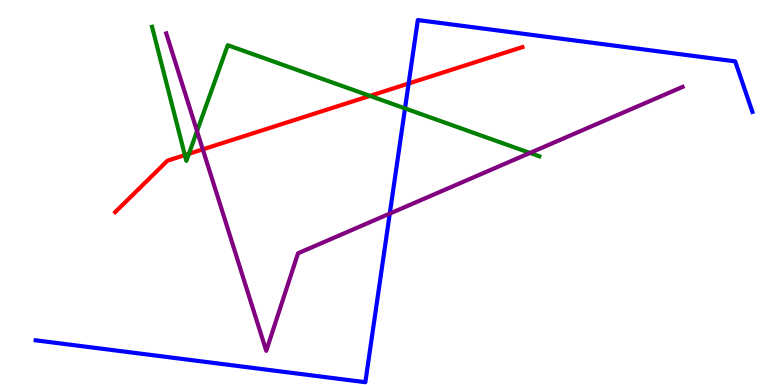[{'lines': ['blue', 'red'], 'intersections': [{'x': 5.27, 'y': 7.83}]}, {'lines': ['green', 'red'], 'intersections': [{'x': 2.39, 'y': 5.97}, {'x': 2.44, 'y': 6.0}, {'x': 4.77, 'y': 7.51}]}, {'lines': ['purple', 'red'], 'intersections': [{'x': 2.62, 'y': 6.12}]}, {'lines': ['blue', 'green'], 'intersections': [{'x': 5.23, 'y': 7.18}]}, {'lines': ['blue', 'purple'], 'intersections': [{'x': 5.03, 'y': 4.45}]}, {'lines': ['green', 'purple'], 'intersections': [{'x': 2.54, 'y': 6.59}, {'x': 6.84, 'y': 6.03}]}]